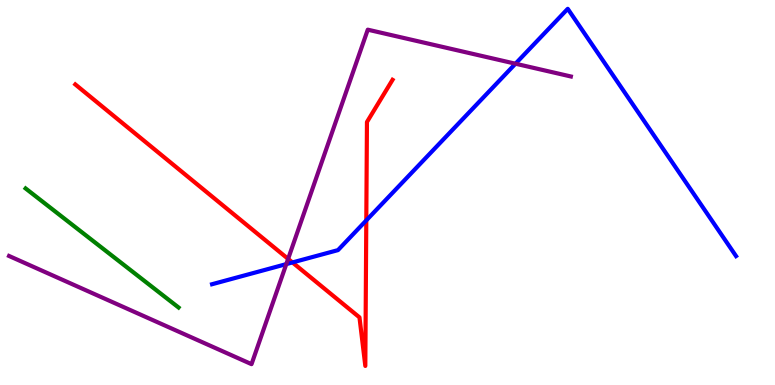[{'lines': ['blue', 'red'], 'intersections': [{'x': 3.77, 'y': 3.18}, {'x': 4.73, 'y': 4.28}]}, {'lines': ['green', 'red'], 'intersections': []}, {'lines': ['purple', 'red'], 'intersections': [{'x': 3.72, 'y': 3.28}]}, {'lines': ['blue', 'green'], 'intersections': []}, {'lines': ['blue', 'purple'], 'intersections': [{'x': 3.69, 'y': 3.14}, {'x': 6.65, 'y': 8.35}]}, {'lines': ['green', 'purple'], 'intersections': []}]